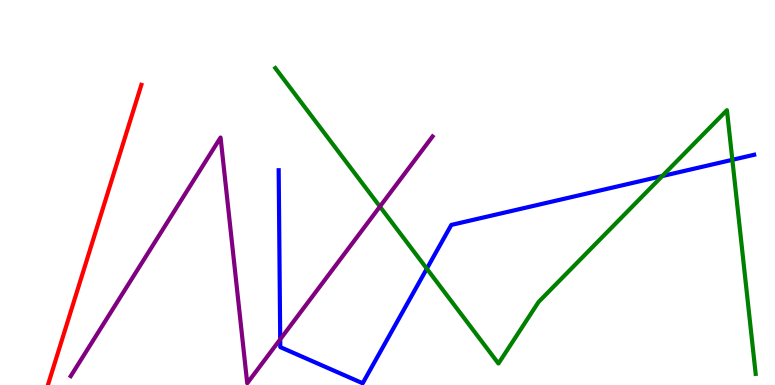[{'lines': ['blue', 'red'], 'intersections': []}, {'lines': ['green', 'red'], 'intersections': []}, {'lines': ['purple', 'red'], 'intersections': []}, {'lines': ['blue', 'green'], 'intersections': [{'x': 5.51, 'y': 3.02}, {'x': 8.54, 'y': 5.43}, {'x': 9.45, 'y': 5.85}]}, {'lines': ['blue', 'purple'], 'intersections': [{'x': 3.62, 'y': 1.19}]}, {'lines': ['green', 'purple'], 'intersections': [{'x': 4.9, 'y': 4.63}]}]